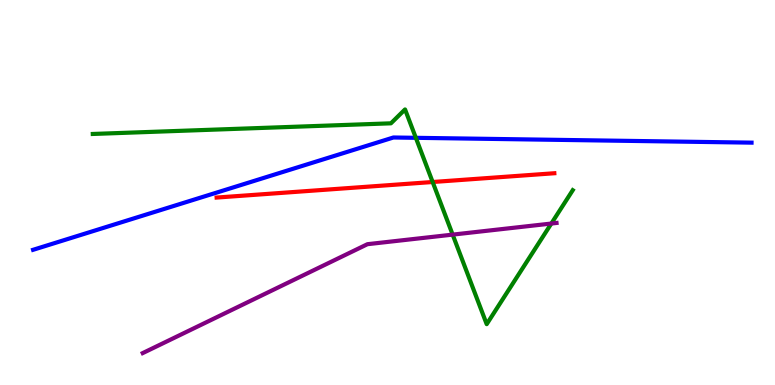[{'lines': ['blue', 'red'], 'intersections': []}, {'lines': ['green', 'red'], 'intersections': [{'x': 5.58, 'y': 5.27}]}, {'lines': ['purple', 'red'], 'intersections': []}, {'lines': ['blue', 'green'], 'intersections': [{'x': 5.37, 'y': 6.42}]}, {'lines': ['blue', 'purple'], 'intersections': []}, {'lines': ['green', 'purple'], 'intersections': [{'x': 5.84, 'y': 3.91}, {'x': 7.11, 'y': 4.19}]}]